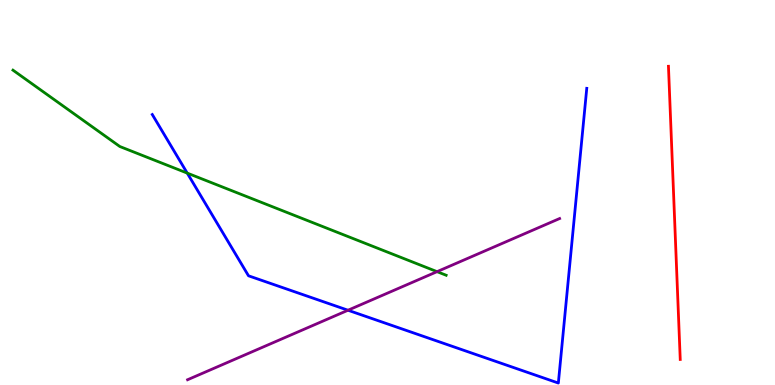[{'lines': ['blue', 'red'], 'intersections': []}, {'lines': ['green', 'red'], 'intersections': []}, {'lines': ['purple', 'red'], 'intersections': []}, {'lines': ['blue', 'green'], 'intersections': [{'x': 2.42, 'y': 5.5}]}, {'lines': ['blue', 'purple'], 'intersections': [{'x': 4.49, 'y': 1.94}]}, {'lines': ['green', 'purple'], 'intersections': [{'x': 5.64, 'y': 2.94}]}]